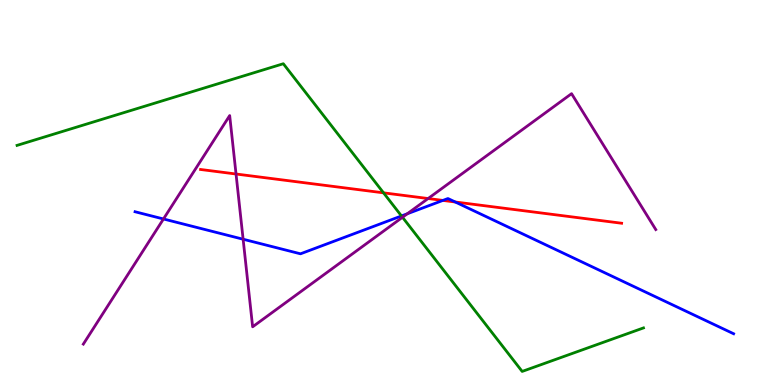[{'lines': ['blue', 'red'], 'intersections': [{'x': 5.71, 'y': 4.79}, {'x': 5.87, 'y': 4.75}]}, {'lines': ['green', 'red'], 'intersections': [{'x': 4.95, 'y': 4.99}]}, {'lines': ['purple', 'red'], 'intersections': [{'x': 3.05, 'y': 5.48}, {'x': 5.52, 'y': 4.84}]}, {'lines': ['blue', 'green'], 'intersections': [{'x': 5.18, 'y': 4.39}]}, {'lines': ['blue', 'purple'], 'intersections': [{'x': 2.11, 'y': 4.31}, {'x': 3.14, 'y': 3.79}, {'x': 5.26, 'y': 4.45}]}, {'lines': ['green', 'purple'], 'intersections': [{'x': 5.19, 'y': 4.36}]}]